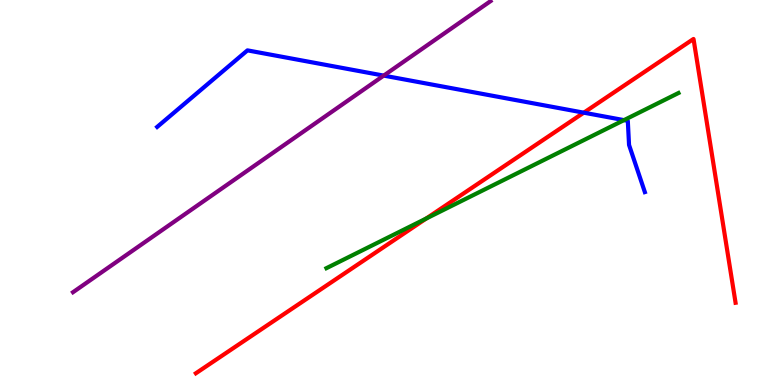[{'lines': ['blue', 'red'], 'intersections': [{'x': 7.53, 'y': 7.07}]}, {'lines': ['green', 'red'], 'intersections': [{'x': 5.5, 'y': 4.32}]}, {'lines': ['purple', 'red'], 'intersections': []}, {'lines': ['blue', 'green'], 'intersections': [{'x': 8.05, 'y': 6.88}]}, {'lines': ['blue', 'purple'], 'intersections': [{'x': 4.95, 'y': 8.04}]}, {'lines': ['green', 'purple'], 'intersections': []}]